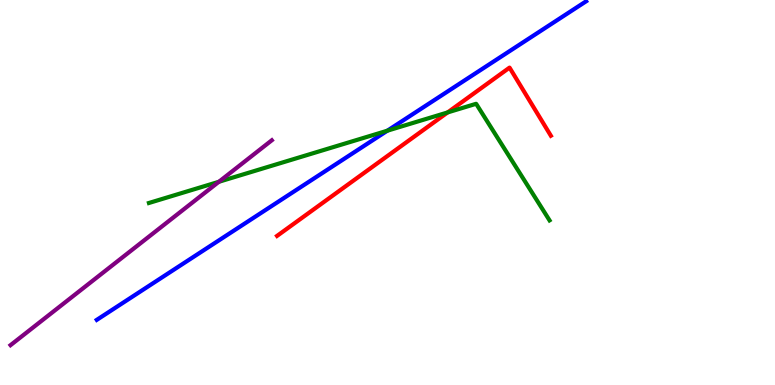[{'lines': ['blue', 'red'], 'intersections': []}, {'lines': ['green', 'red'], 'intersections': [{'x': 5.78, 'y': 7.08}]}, {'lines': ['purple', 'red'], 'intersections': []}, {'lines': ['blue', 'green'], 'intersections': [{'x': 5.0, 'y': 6.61}]}, {'lines': ['blue', 'purple'], 'intersections': []}, {'lines': ['green', 'purple'], 'intersections': [{'x': 2.82, 'y': 5.28}]}]